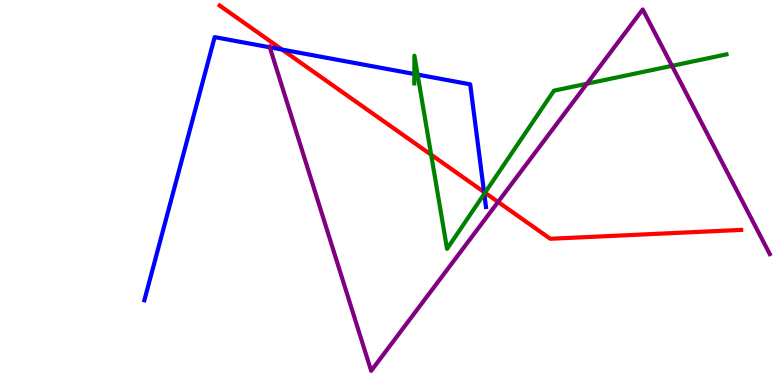[{'lines': ['blue', 'red'], 'intersections': [{'x': 3.64, 'y': 8.71}, {'x': 6.25, 'y': 5.01}]}, {'lines': ['green', 'red'], 'intersections': [{'x': 5.56, 'y': 5.98}, {'x': 6.26, 'y': 4.99}]}, {'lines': ['purple', 'red'], 'intersections': [{'x': 6.43, 'y': 4.75}]}, {'lines': ['blue', 'green'], 'intersections': [{'x': 5.35, 'y': 8.08}, {'x': 5.39, 'y': 8.06}, {'x': 6.25, 'y': 4.97}]}, {'lines': ['blue', 'purple'], 'intersections': [{'x': 3.48, 'y': 8.77}]}, {'lines': ['green', 'purple'], 'intersections': [{'x': 7.57, 'y': 7.83}, {'x': 8.67, 'y': 8.29}]}]